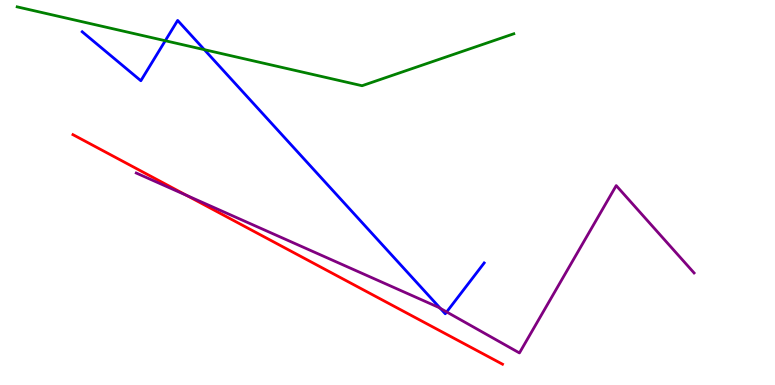[{'lines': ['blue', 'red'], 'intersections': []}, {'lines': ['green', 'red'], 'intersections': []}, {'lines': ['purple', 'red'], 'intersections': [{'x': 2.41, 'y': 4.93}]}, {'lines': ['blue', 'green'], 'intersections': [{'x': 2.13, 'y': 8.94}, {'x': 2.64, 'y': 8.71}]}, {'lines': ['blue', 'purple'], 'intersections': [{'x': 5.68, 'y': 1.99}, {'x': 5.76, 'y': 1.9}]}, {'lines': ['green', 'purple'], 'intersections': []}]